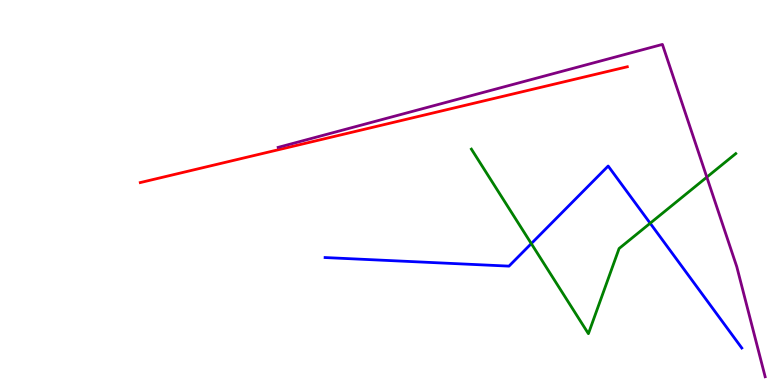[{'lines': ['blue', 'red'], 'intersections': []}, {'lines': ['green', 'red'], 'intersections': []}, {'lines': ['purple', 'red'], 'intersections': []}, {'lines': ['blue', 'green'], 'intersections': [{'x': 6.86, 'y': 3.67}, {'x': 8.39, 'y': 4.2}]}, {'lines': ['blue', 'purple'], 'intersections': []}, {'lines': ['green', 'purple'], 'intersections': [{'x': 9.12, 'y': 5.4}]}]